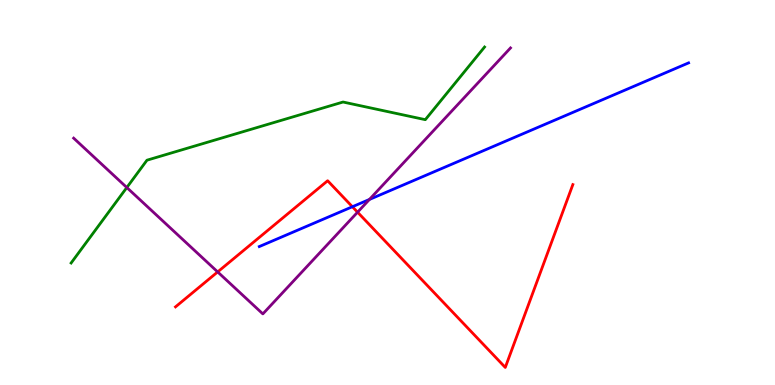[{'lines': ['blue', 'red'], 'intersections': [{'x': 4.55, 'y': 4.63}]}, {'lines': ['green', 'red'], 'intersections': []}, {'lines': ['purple', 'red'], 'intersections': [{'x': 2.81, 'y': 2.94}, {'x': 4.61, 'y': 4.49}]}, {'lines': ['blue', 'green'], 'intersections': []}, {'lines': ['blue', 'purple'], 'intersections': [{'x': 4.77, 'y': 4.82}]}, {'lines': ['green', 'purple'], 'intersections': [{'x': 1.64, 'y': 5.13}]}]